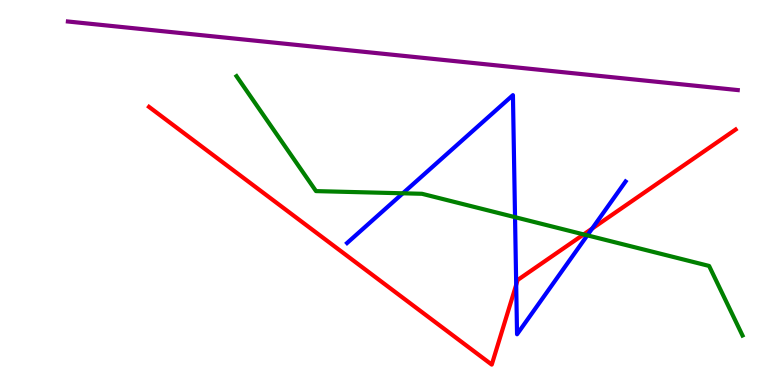[{'lines': ['blue', 'red'], 'intersections': [{'x': 6.66, 'y': 2.6}, {'x': 7.64, 'y': 4.06}]}, {'lines': ['green', 'red'], 'intersections': [{'x': 7.53, 'y': 3.91}]}, {'lines': ['purple', 'red'], 'intersections': []}, {'lines': ['blue', 'green'], 'intersections': [{'x': 5.2, 'y': 4.98}, {'x': 6.65, 'y': 4.36}, {'x': 7.58, 'y': 3.89}]}, {'lines': ['blue', 'purple'], 'intersections': []}, {'lines': ['green', 'purple'], 'intersections': []}]